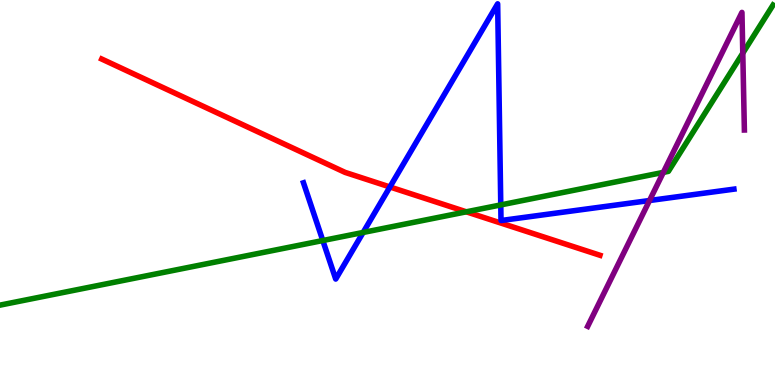[{'lines': ['blue', 'red'], 'intersections': [{'x': 5.03, 'y': 5.14}]}, {'lines': ['green', 'red'], 'intersections': [{'x': 6.02, 'y': 4.5}]}, {'lines': ['purple', 'red'], 'intersections': []}, {'lines': ['blue', 'green'], 'intersections': [{'x': 4.17, 'y': 3.75}, {'x': 4.69, 'y': 3.96}, {'x': 6.46, 'y': 4.68}]}, {'lines': ['blue', 'purple'], 'intersections': [{'x': 8.38, 'y': 4.79}]}, {'lines': ['green', 'purple'], 'intersections': [{'x': 8.56, 'y': 5.52}, {'x': 9.58, 'y': 8.62}]}]